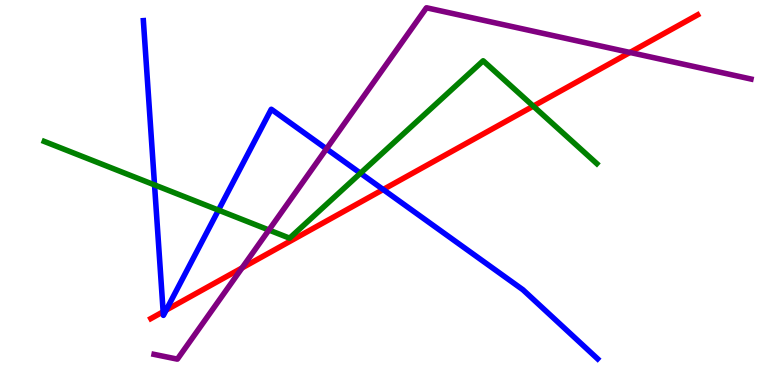[{'lines': ['blue', 'red'], 'intersections': [{'x': 2.11, 'y': 1.9}, {'x': 2.14, 'y': 1.95}, {'x': 4.94, 'y': 5.08}]}, {'lines': ['green', 'red'], 'intersections': [{'x': 6.88, 'y': 7.24}]}, {'lines': ['purple', 'red'], 'intersections': [{'x': 3.12, 'y': 3.04}, {'x': 8.13, 'y': 8.64}]}, {'lines': ['blue', 'green'], 'intersections': [{'x': 1.99, 'y': 5.2}, {'x': 2.82, 'y': 4.54}, {'x': 4.65, 'y': 5.5}]}, {'lines': ['blue', 'purple'], 'intersections': [{'x': 4.21, 'y': 6.13}]}, {'lines': ['green', 'purple'], 'intersections': [{'x': 3.47, 'y': 4.03}]}]